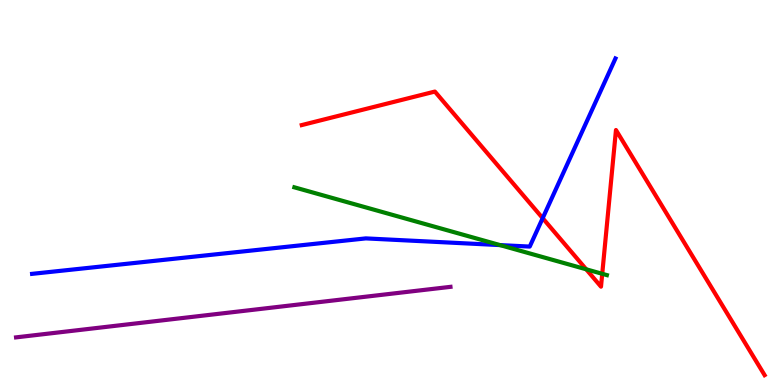[{'lines': ['blue', 'red'], 'intersections': [{'x': 7.0, 'y': 4.33}]}, {'lines': ['green', 'red'], 'intersections': [{'x': 7.56, 'y': 3.01}, {'x': 7.77, 'y': 2.89}]}, {'lines': ['purple', 'red'], 'intersections': []}, {'lines': ['blue', 'green'], 'intersections': [{'x': 6.45, 'y': 3.63}]}, {'lines': ['blue', 'purple'], 'intersections': []}, {'lines': ['green', 'purple'], 'intersections': []}]